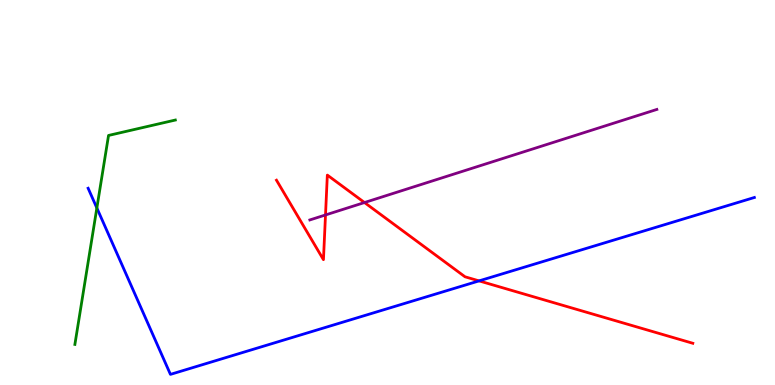[{'lines': ['blue', 'red'], 'intersections': [{'x': 6.18, 'y': 2.7}]}, {'lines': ['green', 'red'], 'intersections': []}, {'lines': ['purple', 'red'], 'intersections': [{'x': 4.2, 'y': 4.42}, {'x': 4.7, 'y': 4.74}]}, {'lines': ['blue', 'green'], 'intersections': [{'x': 1.25, 'y': 4.6}]}, {'lines': ['blue', 'purple'], 'intersections': []}, {'lines': ['green', 'purple'], 'intersections': []}]